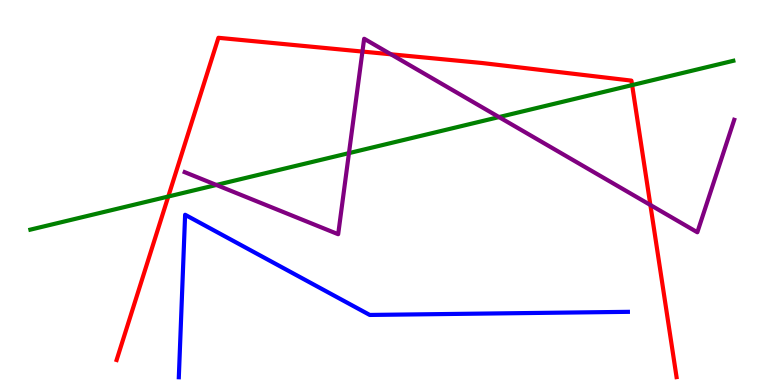[{'lines': ['blue', 'red'], 'intersections': []}, {'lines': ['green', 'red'], 'intersections': [{'x': 2.17, 'y': 4.9}, {'x': 8.16, 'y': 7.79}]}, {'lines': ['purple', 'red'], 'intersections': [{'x': 4.68, 'y': 8.66}, {'x': 5.04, 'y': 8.59}, {'x': 8.39, 'y': 4.68}]}, {'lines': ['blue', 'green'], 'intersections': []}, {'lines': ['blue', 'purple'], 'intersections': []}, {'lines': ['green', 'purple'], 'intersections': [{'x': 2.79, 'y': 5.2}, {'x': 4.5, 'y': 6.02}, {'x': 6.44, 'y': 6.96}]}]